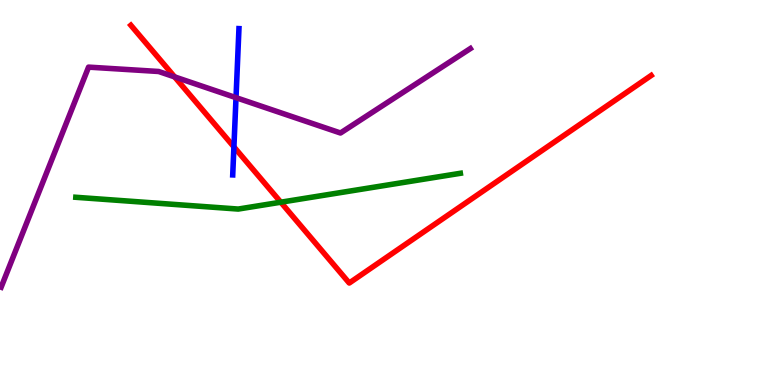[{'lines': ['blue', 'red'], 'intersections': [{'x': 3.02, 'y': 6.18}]}, {'lines': ['green', 'red'], 'intersections': [{'x': 3.62, 'y': 4.75}]}, {'lines': ['purple', 'red'], 'intersections': [{'x': 2.25, 'y': 8.0}]}, {'lines': ['blue', 'green'], 'intersections': []}, {'lines': ['blue', 'purple'], 'intersections': [{'x': 3.05, 'y': 7.46}]}, {'lines': ['green', 'purple'], 'intersections': []}]